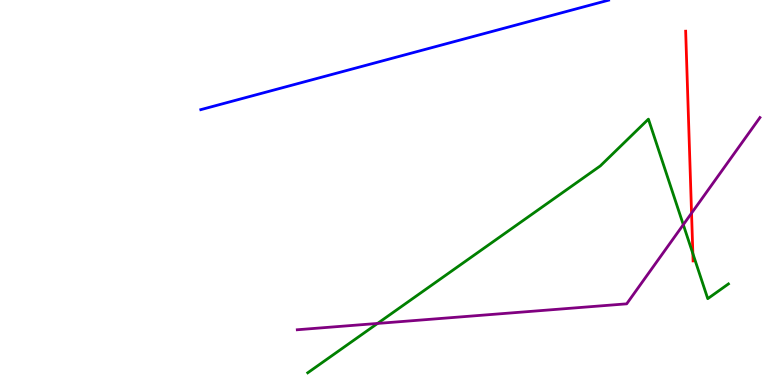[{'lines': ['blue', 'red'], 'intersections': []}, {'lines': ['green', 'red'], 'intersections': [{'x': 8.94, 'y': 3.41}]}, {'lines': ['purple', 'red'], 'intersections': [{'x': 8.92, 'y': 4.46}]}, {'lines': ['blue', 'green'], 'intersections': []}, {'lines': ['blue', 'purple'], 'intersections': []}, {'lines': ['green', 'purple'], 'intersections': [{'x': 4.87, 'y': 1.6}, {'x': 8.82, 'y': 4.16}]}]